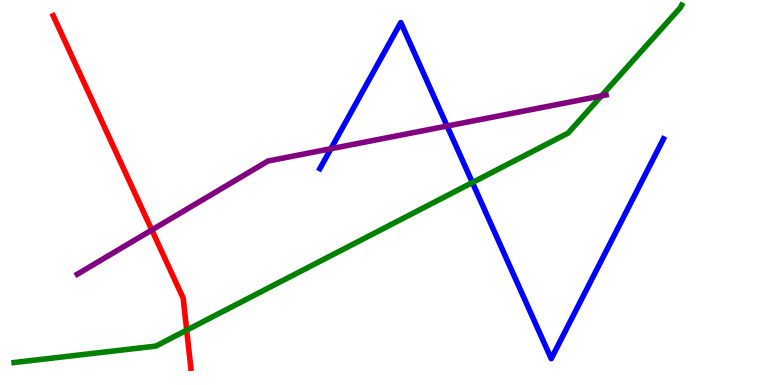[{'lines': ['blue', 'red'], 'intersections': []}, {'lines': ['green', 'red'], 'intersections': [{'x': 2.41, 'y': 1.42}]}, {'lines': ['purple', 'red'], 'intersections': [{'x': 1.96, 'y': 4.03}]}, {'lines': ['blue', 'green'], 'intersections': [{'x': 6.1, 'y': 5.26}]}, {'lines': ['blue', 'purple'], 'intersections': [{'x': 4.27, 'y': 6.14}, {'x': 5.77, 'y': 6.73}]}, {'lines': ['green', 'purple'], 'intersections': [{'x': 7.76, 'y': 7.51}]}]